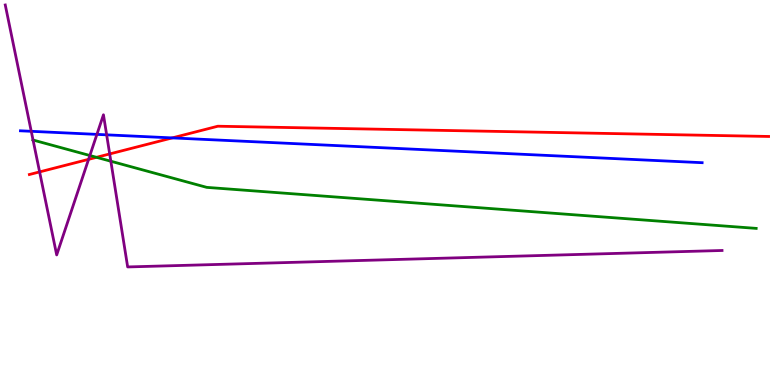[{'lines': ['blue', 'red'], 'intersections': [{'x': 2.22, 'y': 6.42}]}, {'lines': ['green', 'red'], 'intersections': [{'x': 1.25, 'y': 5.91}]}, {'lines': ['purple', 'red'], 'intersections': [{'x': 0.511, 'y': 5.54}, {'x': 1.14, 'y': 5.86}, {'x': 1.42, 'y': 6.0}]}, {'lines': ['blue', 'green'], 'intersections': []}, {'lines': ['blue', 'purple'], 'intersections': [{'x': 0.403, 'y': 6.59}, {'x': 1.25, 'y': 6.51}, {'x': 1.38, 'y': 6.5}]}, {'lines': ['green', 'purple'], 'intersections': [{'x': 0.426, 'y': 6.36}, {'x': 1.16, 'y': 5.96}, {'x': 1.43, 'y': 5.81}]}]